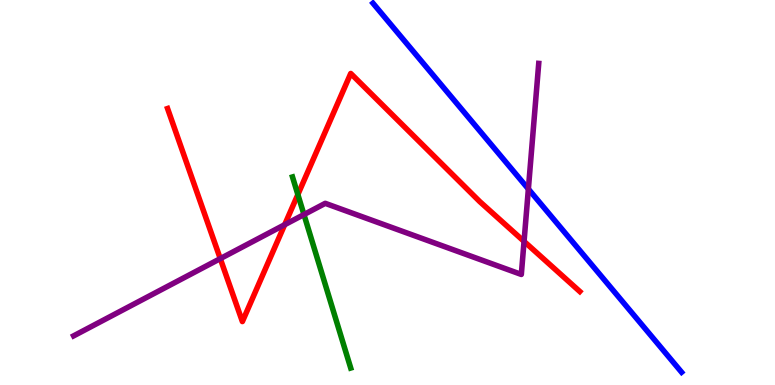[{'lines': ['blue', 'red'], 'intersections': []}, {'lines': ['green', 'red'], 'intersections': [{'x': 3.84, 'y': 4.95}]}, {'lines': ['purple', 'red'], 'intersections': [{'x': 2.84, 'y': 3.28}, {'x': 3.67, 'y': 4.16}, {'x': 6.76, 'y': 3.73}]}, {'lines': ['blue', 'green'], 'intersections': []}, {'lines': ['blue', 'purple'], 'intersections': [{'x': 6.82, 'y': 5.09}]}, {'lines': ['green', 'purple'], 'intersections': [{'x': 3.92, 'y': 4.43}]}]